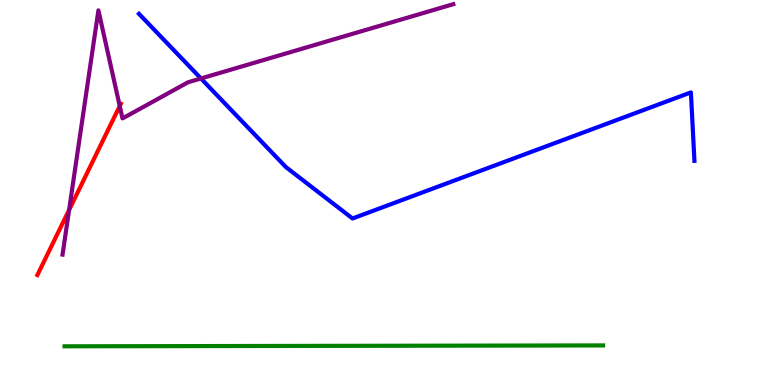[{'lines': ['blue', 'red'], 'intersections': []}, {'lines': ['green', 'red'], 'intersections': []}, {'lines': ['purple', 'red'], 'intersections': [{'x': 0.892, 'y': 4.55}, {'x': 1.55, 'y': 7.25}]}, {'lines': ['blue', 'green'], 'intersections': []}, {'lines': ['blue', 'purple'], 'intersections': [{'x': 2.59, 'y': 7.96}]}, {'lines': ['green', 'purple'], 'intersections': []}]